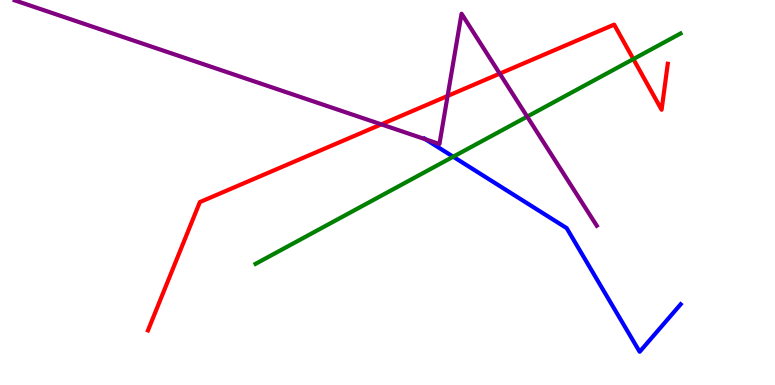[{'lines': ['blue', 'red'], 'intersections': []}, {'lines': ['green', 'red'], 'intersections': [{'x': 8.17, 'y': 8.47}]}, {'lines': ['purple', 'red'], 'intersections': [{'x': 4.92, 'y': 6.77}, {'x': 5.78, 'y': 7.51}, {'x': 6.45, 'y': 8.09}]}, {'lines': ['blue', 'green'], 'intersections': [{'x': 5.85, 'y': 5.93}]}, {'lines': ['blue', 'purple'], 'intersections': [{'x': 5.49, 'y': 6.38}]}, {'lines': ['green', 'purple'], 'intersections': [{'x': 6.8, 'y': 6.97}]}]